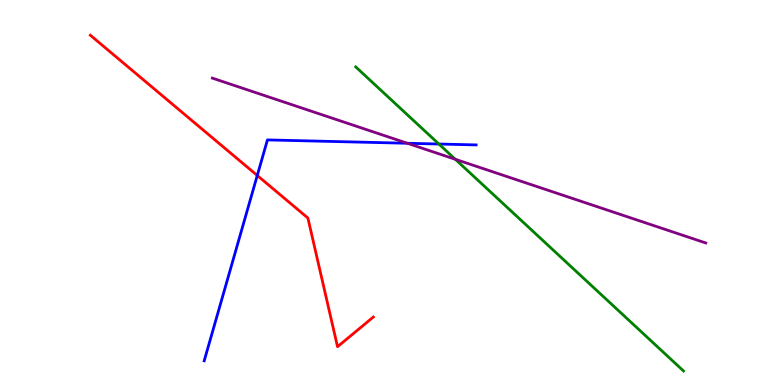[{'lines': ['blue', 'red'], 'intersections': [{'x': 3.32, 'y': 5.44}]}, {'lines': ['green', 'red'], 'intersections': []}, {'lines': ['purple', 'red'], 'intersections': []}, {'lines': ['blue', 'green'], 'intersections': [{'x': 5.66, 'y': 6.26}]}, {'lines': ['blue', 'purple'], 'intersections': [{'x': 5.26, 'y': 6.28}]}, {'lines': ['green', 'purple'], 'intersections': [{'x': 5.88, 'y': 5.86}]}]